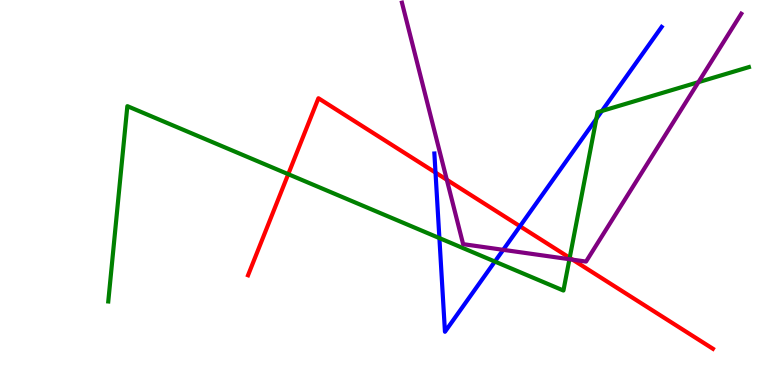[{'lines': ['blue', 'red'], 'intersections': [{'x': 5.62, 'y': 5.52}, {'x': 6.71, 'y': 4.12}]}, {'lines': ['green', 'red'], 'intersections': [{'x': 3.72, 'y': 5.48}, {'x': 7.35, 'y': 3.3}]}, {'lines': ['purple', 'red'], 'intersections': [{'x': 5.77, 'y': 5.33}, {'x': 7.39, 'y': 3.26}]}, {'lines': ['blue', 'green'], 'intersections': [{'x': 5.67, 'y': 3.82}, {'x': 6.39, 'y': 3.21}, {'x': 7.7, 'y': 6.91}, {'x': 7.77, 'y': 7.12}]}, {'lines': ['blue', 'purple'], 'intersections': [{'x': 6.49, 'y': 3.51}]}, {'lines': ['green', 'purple'], 'intersections': [{'x': 7.35, 'y': 3.27}, {'x': 9.01, 'y': 7.87}]}]